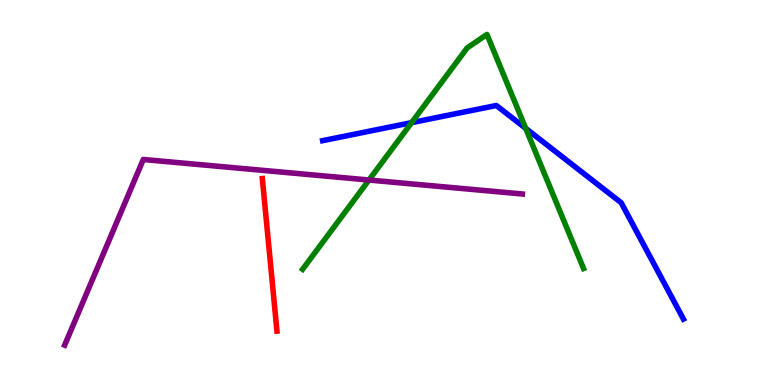[{'lines': ['blue', 'red'], 'intersections': []}, {'lines': ['green', 'red'], 'intersections': []}, {'lines': ['purple', 'red'], 'intersections': []}, {'lines': ['blue', 'green'], 'intersections': [{'x': 5.31, 'y': 6.81}, {'x': 6.78, 'y': 6.67}]}, {'lines': ['blue', 'purple'], 'intersections': []}, {'lines': ['green', 'purple'], 'intersections': [{'x': 4.76, 'y': 5.32}]}]